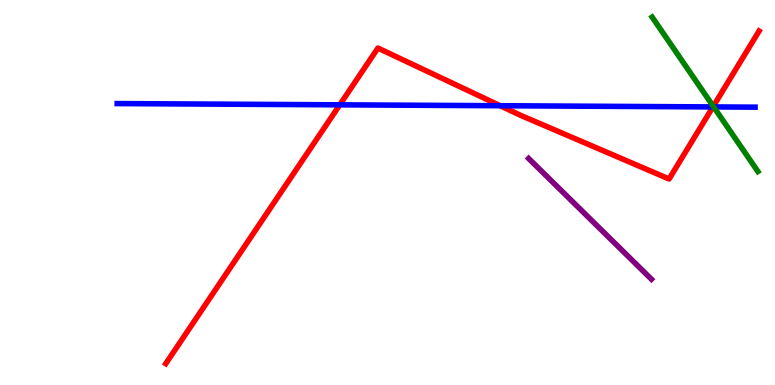[{'lines': ['blue', 'red'], 'intersections': [{'x': 4.38, 'y': 7.28}, {'x': 6.45, 'y': 7.25}, {'x': 9.2, 'y': 7.22}]}, {'lines': ['green', 'red'], 'intersections': [{'x': 9.2, 'y': 7.24}]}, {'lines': ['purple', 'red'], 'intersections': []}, {'lines': ['blue', 'green'], 'intersections': [{'x': 9.21, 'y': 7.22}]}, {'lines': ['blue', 'purple'], 'intersections': []}, {'lines': ['green', 'purple'], 'intersections': []}]